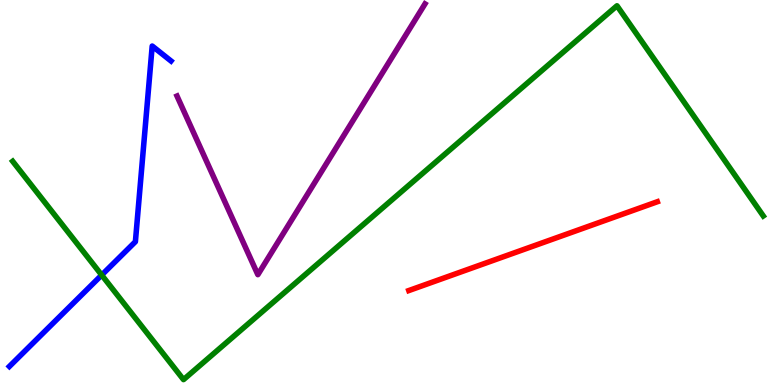[{'lines': ['blue', 'red'], 'intersections': []}, {'lines': ['green', 'red'], 'intersections': []}, {'lines': ['purple', 'red'], 'intersections': []}, {'lines': ['blue', 'green'], 'intersections': [{'x': 1.31, 'y': 2.86}]}, {'lines': ['blue', 'purple'], 'intersections': []}, {'lines': ['green', 'purple'], 'intersections': []}]